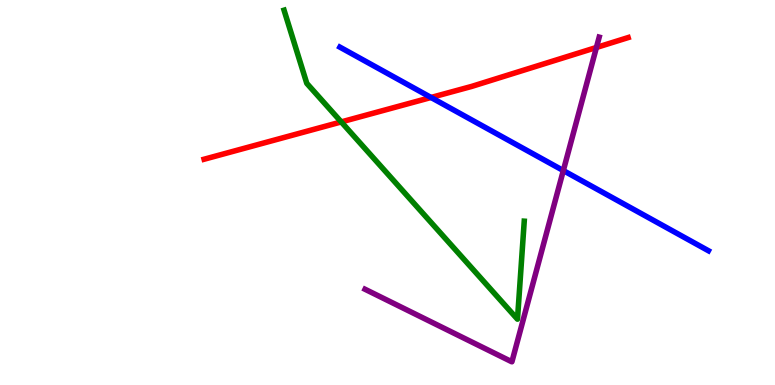[{'lines': ['blue', 'red'], 'intersections': [{'x': 5.56, 'y': 7.47}]}, {'lines': ['green', 'red'], 'intersections': [{'x': 4.4, 'y': 6.83}]}, {'lines': ['purple', 'red'], 'intersections': [{'x': 7.7, 'y': 8.77}]}, {'lines': ['blue', 'green'], 'intersections': []}, {'lines': ['blue', 'purple'], 'intersections': [{'x': 7.27, 'y': 5.57}]}, {'lines': ['green', 'purple'], 'intersections': []}]